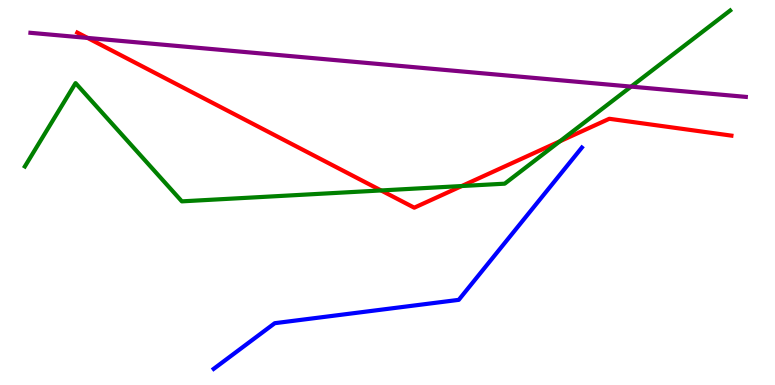[{'lines': ['blue', 'red'], 'intersections': []}, {'lines': ['green', 'red'], 'intersections': [{'x': 4.92, 'y': 5.05}, {'x': 5.96, 'y': 5.17}, {'x': 7.22, 'y': 6.33}]}, {'lines': ['purple', 'red'], 'intersections': [{'x': 1.13, 'y': 9.01}]}, {'lines': ['blue', 'green'], 'intersections': []}, {'lines': ['blue', 'purple'], 'intersections': []}, {'lines': ['green', 'purple'], 'intersections': [{'x': 8.14, 'y': 7.75}]}]